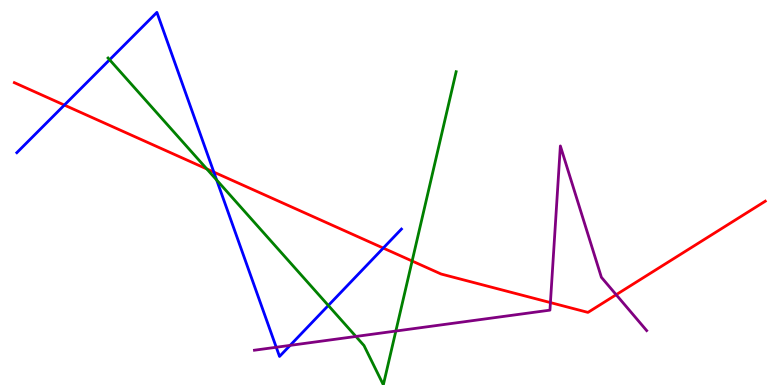[{'lines': ['blue', 'red'], 'intersections': [{'x': 0.83, 'y': 7.27}, {'x': 2.76, 'y': 5.53}, {'x': 4.95, 'y': 3.56}]}, {'lines': ['green', 'red'], 'intersections': [{'x': 2.67, 'y': 5.61}, {'x': 5.32, 'y': 3.22}]}, {'lines': ['purple', 'red'], 'intersections': [{'x': 7.1, 'y': 2.14}, {'x': 7.95, 'y': 2.35}]}, {'lines': ['blue', 'green'], 'intersections': [{'x': 1.41, 'y': 8.45}, {'x': 2.8, 'y': 5.32}, {'x': 4.24, 'y': 2.07}]}, {'lines': ['blue', 'purple'], 'intersections': [{'x': 3.56, 'y': 0.98}, {'x': 3.74, 'y': 1.03}]}, {'lines': ['green', 'purple'], 'intersections': [{'x': 4.59, 'y': 1.26}, {'x': 5.11, 'y': 1.4}]}]